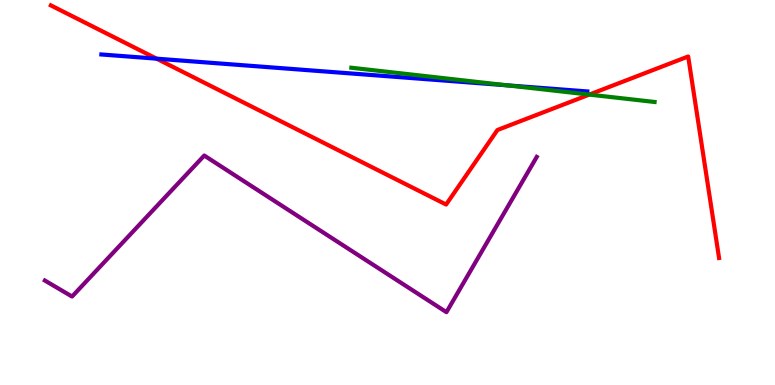[{'lines': ['blue', 'red'], 'intersections': [{'x': 2.02, 'y': 8.48}]}, {'lines': ['green', 'red'], 'intersections': [{'x': 7.6, 'y': 7.54}]}, {'lines': ['purple', 'red'], 'intersections': []}, {'lines': ['blue', 'green'], 'intersections': [{'x': 6.55, 'y': 7.78}]}, {'lines': ['blue', 'purple'], 'intersections': []}, {'lines': ['green', 'purple'], 'intersections': []}]